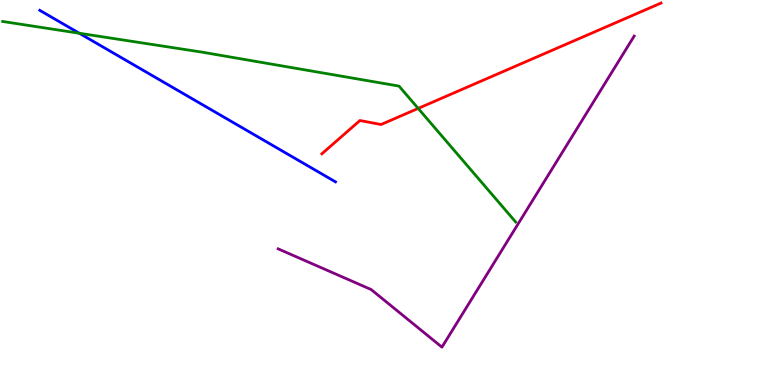[{'lines': ['blue', 'red'], 'intersections': []}, {'lines': ['green', 'red'], 'intersections': [{'x': 5.4, 'y': 7.18}]}, {'lines': ['purple', 'red'], 'intersections': []}, {'lines': ['blue', 'green'], 'intersections': [{'x': 1.02, 'y': 9.14}]}, {'lines': ['blue', 'purple'], 'intersections': []}, {'lines': ['green', 'purple'], 'intersections': []}]